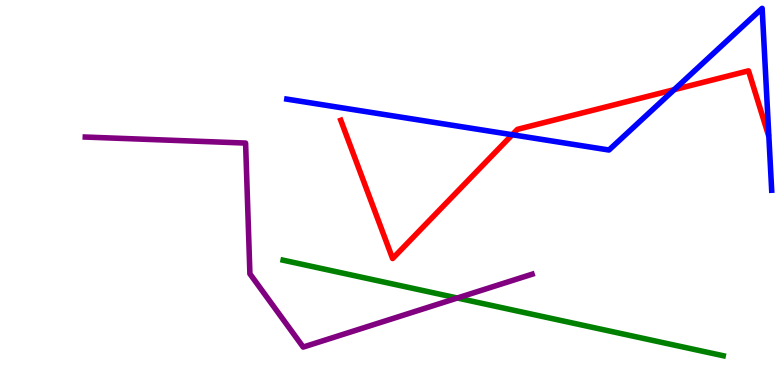[{'lines': ['blue', 'red'], 'intersections': [{'x': 6.61, 'y': 6.5}, {'x': 8.7, 'y': 7.67}]}, {'lines': ['green', 'red'], 'intersections': []}, {'lines': ['purple', 'red'], 'intersections': []}, {'lines': ['blue', 'green'], 'intersections': []}, {'lines': ['blue', 'purple'], 'intersections': []}, {'lines': ['green', 'purple'], 'intersections': [{'x': 5.9, 'y': 2.26}]}]